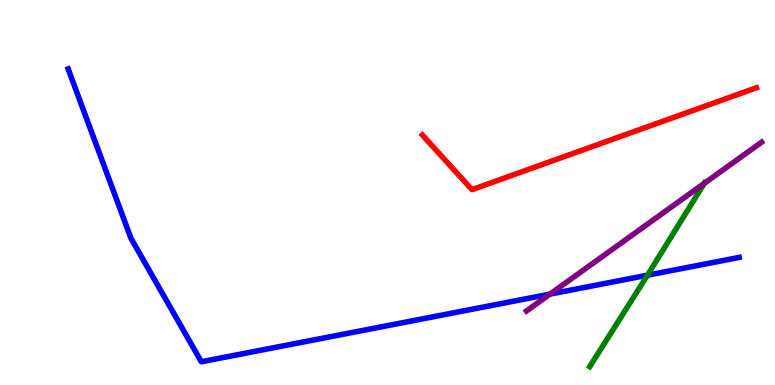[{'lines': ['blue', 'red'], 'intersections': []}, {'lines': ['green', 'red'], 'intersections': []}, {'lines': ['purple', 'red'], 'intersections': []}, {'lines': ['blue', 'green'], 'intersections': [{'x': 8.35, 'y': 2.85}]}, {'lines': ['blue', 'purple'], 'intersections': [{'x': 7.1, 'y': 2.36}]}, {'lines': ['green', 'purple'], 'intersections': [{'x': 9.09, 'y': 5.24}]}]